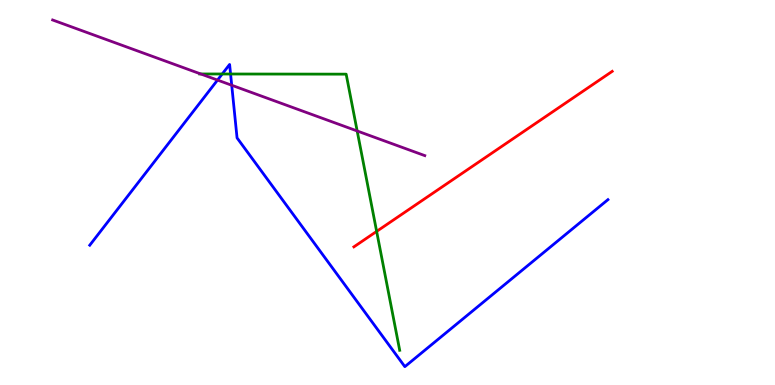[{'lines': ['blue', 'red'], 'intersections': []}, {'lines': ['green', 'red'], 'intersections': [{'x': 4.86, 'y': 3.99}]}, {'lines': ['purple', 'red'], 'intersections': []}, {'lines': ['blue', 'green'], 'intersections': [{'x': 2.87, 'y': 8.08}, {'x': 2.98, 'y': 8.08}]}, {'lines': ['blue', 'purple'], 'intersections': [{'x': 2.81, 'y': 7.92}, {'x': 2.99, 'y': 7.79}]}, {'lines': ['green', 'purple'], 'intersections': [{'x': 2.59, 'y': 8.08}, {'x': 4.61, 'y': 6.6}]}]